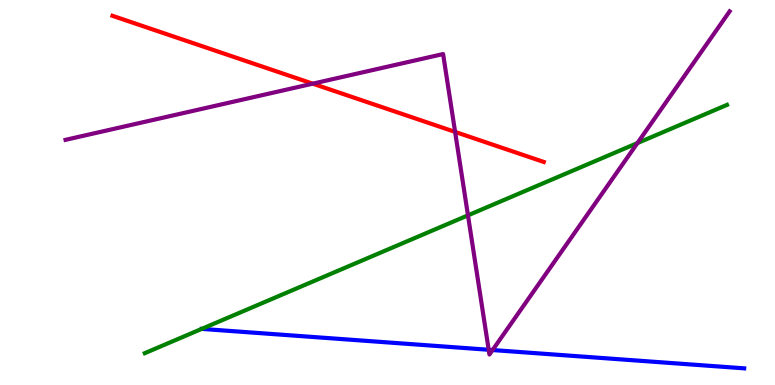[{'lines': ['blue', 'red'], 'intersections': []}, {'lines': ['green', 'red'], 'intersections': []}, {'lines': ['purple', 'red'], 'intersections': [{'x': 4.04, 'y': 7.83}, {'x': 5.87, 'y': 6.57}]}, {'lines': ['blue', 'green'], 'intersections': []}, {'lines': ['blue', 'purple'], 'intersections': [{'x': 6.31, 'y': 0.915}, {'x': 6.36, 'y': 0.908}]}, {'lines': ['green', 'purple'], 'intersections': [{'x': 6.04, 'y': 4.41}, {'x': 8.23, 'y': 6.28}]}]